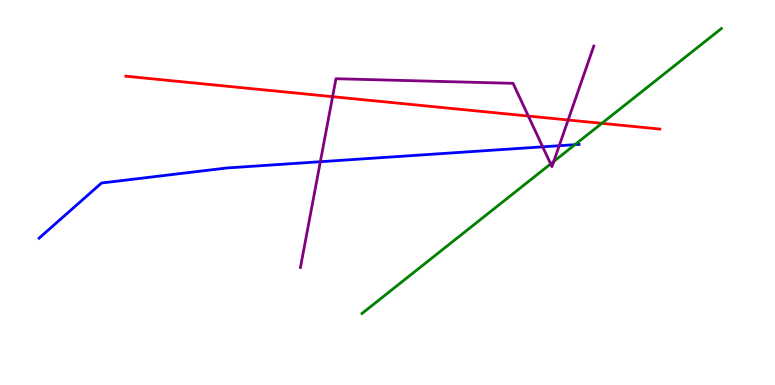[{'lines': ['blue', 'red'], 'intersections': []}, {'lines': ['green', 'red'], 'intersections': [{'x': 7.77, 'y': 6.8}]}, {'lines': ['purple', 'red'], 'intersections': [{'x': 4.29, 'y': 7.49}, {'x': 6.82, 'y': 6.99}, {'x': 7.33, 'y': 6.88}]}, {'lines': ['blue', 'green'], 'intersections': [{'x': 7.42, 'y': 6.24}]}, {'lines': ['blue', 'purple'], 'intersections': [{'x': 4.13, 'y': 5.8}, {'x': 7.0, 'y': 6.19}, {'x': 7.22, 'y': 6.22}]}, {'lines': ['green', 'purple'], 'intersections': [{'x': 7.11, 'y': 5.74}, {'x': 7.15, 'y': 5.81}]}]